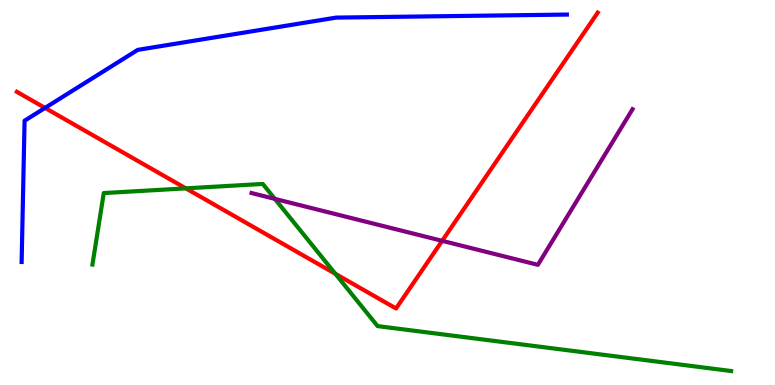[{'lines': ['blue', 'red'], 'intersections': [{'x': 0.581, 'y': 7.2}]}, {'lines': ['green', 'red'], 'intersections': [{'x': 2.4, 'y': 5.11}, {'x': 4.33, 'y': 2.89}]}, {'lines': ['purple', 'red'], 'intersections': [{'x': 5.71, 'y': 3.74}]}, {'lines': ['blue', 'green'], 'intersections': []}, {'lines': ['blue', 'purple'], 'intersections': []}, {'lines': ['green', 'purple'], 'intersections': [{'x': 3.55, 'y': 4.83}]}]